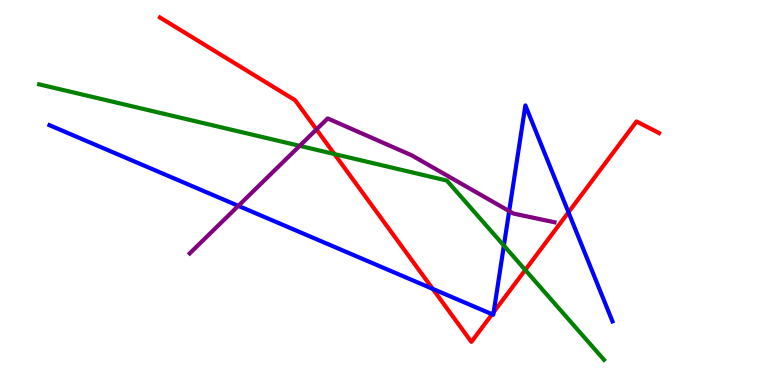[{'lines': ['blue', 'red'], 'intersections': [{'x': 5.58, 'y': 2.5}, {'x': 6.35, 'y': 1.84}, {'x': 6.37, 'y': 1.89}, {'x': 7.34, 'y': 4.49}]}, {'lines': ['green', 'red'], 'intersections': [{'x': 4.31, 'y': 6.0}, {'x': 6.78, 'y': 2.99}]}, {'lines': ['purple', 'red'], 'intersections': [{'x': 4.08, 'y': 6.64}]}, {'lines': ['blue', 'green'], 'intersections': [{'x': 6.5, 'y': 3.62}]}, {'lines': ['blue', 'purple'], 'intersections': [{'x': 3.08, 'y': 4.65}, {'x': 6.57, 'y': 4.52}]}, {'lines': ['green', 'purple'], 'intersections': [{'x': 3.87, 'y': 6.21}]}]